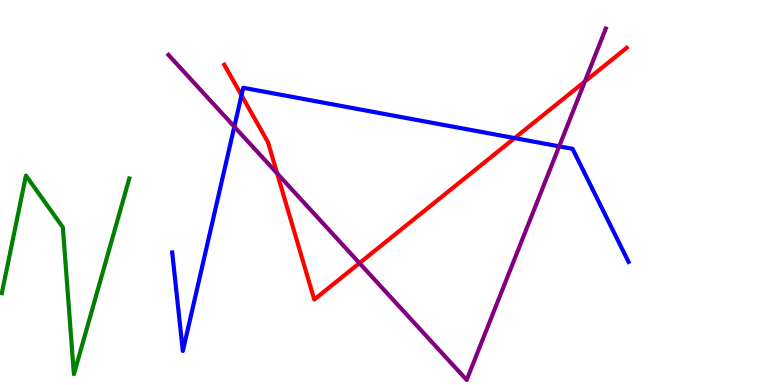[{'lines': ['blue', 'red'], 'intersections': [{'x': 3.12, 'y': 7.52}, {'x': 6.64, 'y': 6.41}]}, {'lines': ['green', 'red'], 'intersections': []}, {'lines': ['purple', 'red'], 'intersections': [{'x': 3.58, 'y': 5.5}, {'x': 4.64, 'y': 3.17}, {'x': 7.55, 'y': 7.88}]}, {'lines': ['blue', 'green'], 'intersections': []}, {'lines': ['blue', 'purple'], 'intersections': [{'x': 3.02, 'y': 6.71}, {'x': 7.22, 'y': 6.2}]}, {'lines': ['green', 'purple'], 'intersections': []}]